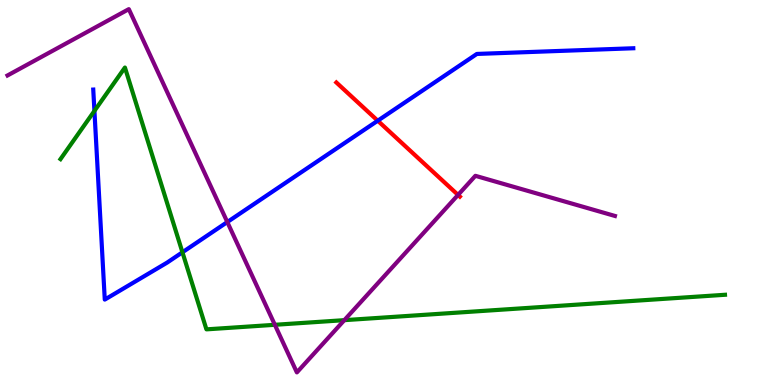[{'lines': ['blue', 'red'], 'intersections': [{'x': 4.87, 'y': 6.86}]}, {'lines': ['green', 'red'], 'intersections': []}, {'lines': ['purple', 'red'], 'intersections': [{'x': 5.91, 'y': 4.94}]}, {'lines': ['blue', 'green'], 'intersections': [{'x': 1.22, 'y': 7.12}, {'x': 2.35, 'y': 3.45}]}, {'lines': ['blue', 'purple'], 'intersections': [{'x': 2.93, 'y': 4.23}]}, {'lines': ['green', 'purple'], 'intersections': [{'x': 3.55, 'y': 1.56}, {'x': 4.44, 'y': 1.68}]}]